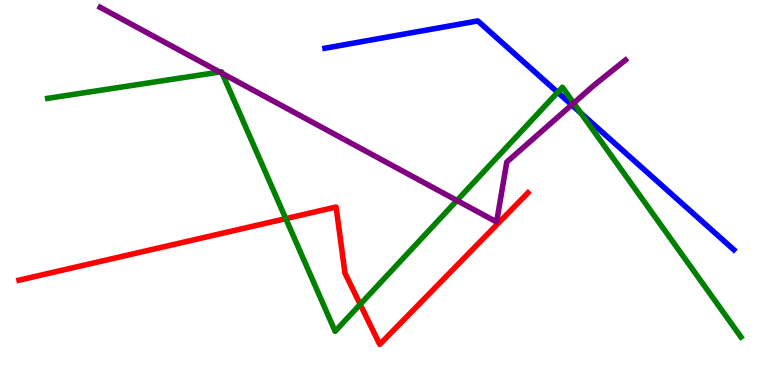[{'lines': ['blue', 'red'], 'intersections': []}, {'lines': ['green', 'red'], 'intersections': [{'x': 3.69, 'y': 4.32}, {'x': 4.65, 'y': 2.09}]}, {'lines': ['purple', 'red'], 'intersections': []}, {'lines': ['blue', 'green'], 'intersections': [{'x': 7.2, 'y': 7.6}, {'x': 7.49, 'y': 7.07}]}, {'lines': ['blue', 'purple'], 'intersections': [{'x': 7.38, 'y': 7.28}]}, {'lines': ['green', 'purple'], 'intersections': [{'x': 2.83, 'y': 8.13}, {'x': 2.87, 'y': 8.09}, {'x': 5.9, 'y': 4.79}, {'x': 7.4, 'y': 7.32}]}]